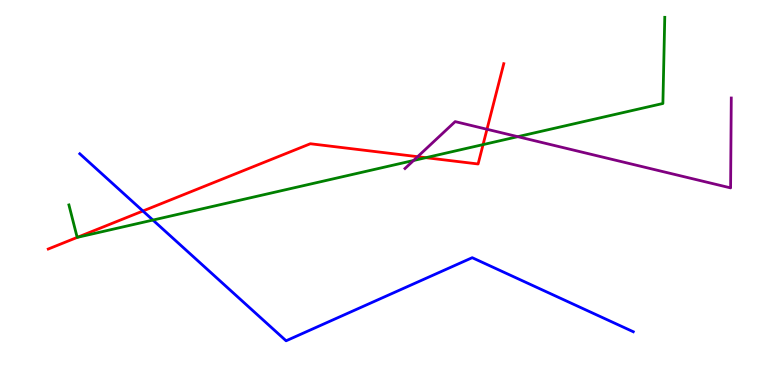[{'lines': ['blue', 'red'], 'intersections': [{'x': 1.84, 'y': 4.52}]}, {'lines': ['green', 'red'], 'intersections': [{'x': 0.998, 'y': 3.84}, {'x': 5.49, 'y': 5.9}, {'x': 6.23, 'y': 6.24}]}, {'lines': ['purple', 'red'], 'intersections': [{'x': 5.39, 'y': 5.93}, {'x': 6.28, 'y': 6.64}]}, {'lines': ['blue', 'green'], 'intersections': [{'x': 1.97, 'y': 4.28}]}, {'lines': ['blue', 'purple'], 'intersections': []}, {'lines': ['green', 'purple'], 'intersections': [{'x': 5.34, 'y': 5.83}, {'x': 6.68, 'y': 6.45}]}]